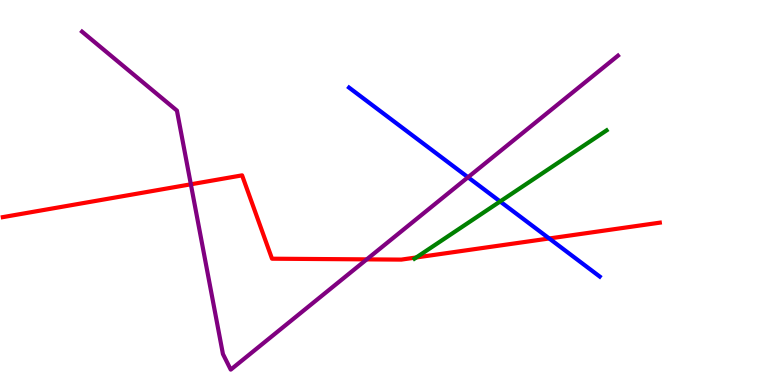[{'lines': ['blue', 'red'], 'intersections': [{'x': 7.09, 'y': 3.81}]}, {'lines': ['green', 'red'], 'intersections': [{'x': 5.37, 'y': 3.31}]}, {'lines': ['purple', 'red'], 'intersections': [{'x': 2.46, 'y': 5.21}, {'x': 4.73, 'y': 3.26}]}, {'lines': ['blue', 'green'], 'intersections': [{'x': 6.45, 'y': 4.77}]}, {'lines': ['blue', 'purple'], 'intersections': [{'x': 6.04, 'y': 5.4}]}, {'lines': ['green', 'purple'], 'intersections': []}]